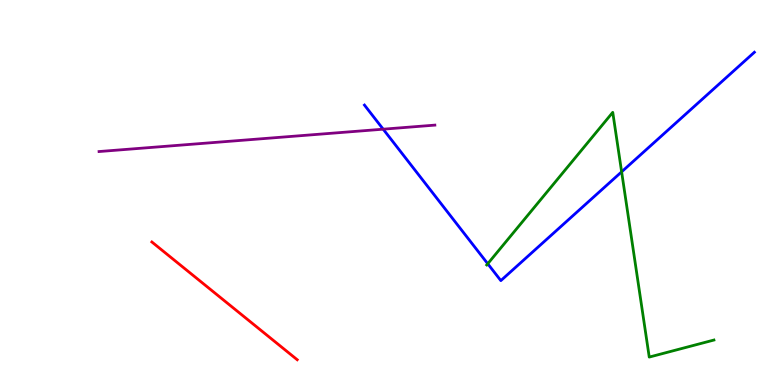[{'lines': ['blue', 'red'], 'intersections': []}, {'lines': ['green', 'red'], 'intersections': []}, {'lines': ['purple', 'red'], 'intersections': []}, {'lines': ['blue', 'green'], 'intersections': [{'x': 6.29, 'y': 3.15}, {'x': 8.02, 'y': 5.54}]}, {'lines': ['blue', 'purple'], 'intersections': [{'x': 4.94, 'y': 6.64}]}, {'lines': ['green', 'purple'], 'intersections': []}]